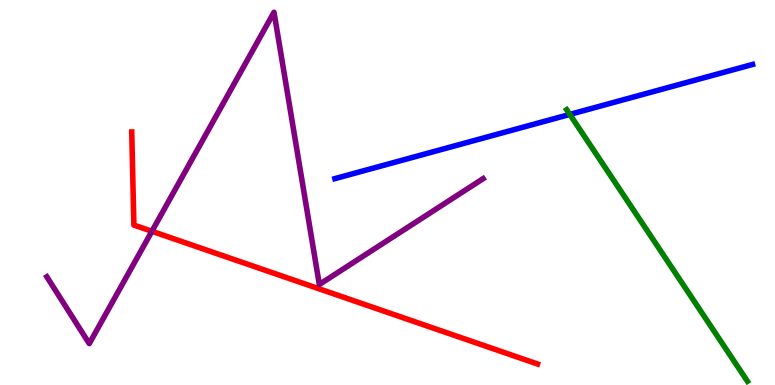[{'lines': ['blue', 'red'], 'intersections': []}, {'lines': ['green', 'red'], 'intersections': []}, {'lines': ['purple', 'red'], 'intersections': [{'x': 1.96, 'y': 3.99}]}, {'lines': ['blue', 'green'], 'intersections': [{'x': 7.35, 'y': 7.03}]}, {'lines': ['blue', 'purple'], 'intersections': []}, {'lines': ['green', 'purple'], 'intersections': []}]